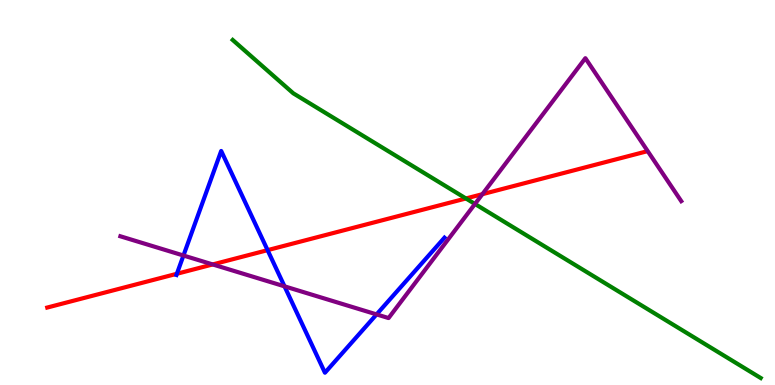[{'lines': ['blue', 'red'], 'intersections': [{'x': 2.28, 'y': 2.89}, {'x': 3.45, 'y': 3.5}]}, {'lines': ['green', 'red'], 'intersections': [{'x': 6.01, 'y': 4.85}]}, {'lines': ['purple', 'red'], 'intersections': [{'x': 2.74, 'y': 3.13}, {'x': 6.22, 'y': 4.96}]}, {'lines': ['blue', 'green'], 'intersections': []}, {'lines': ['blue', 'purple'], 'intersections': [{'x': 2.37, 'y': 3.36}, {'x': 3.67, 'y': 2.56}, {'x': 4.86, 'y': 1.83}]}, {'lines': ['green', 'purple'], 'intersections': [{'x': 6.13, 'y': 4.7}]}]